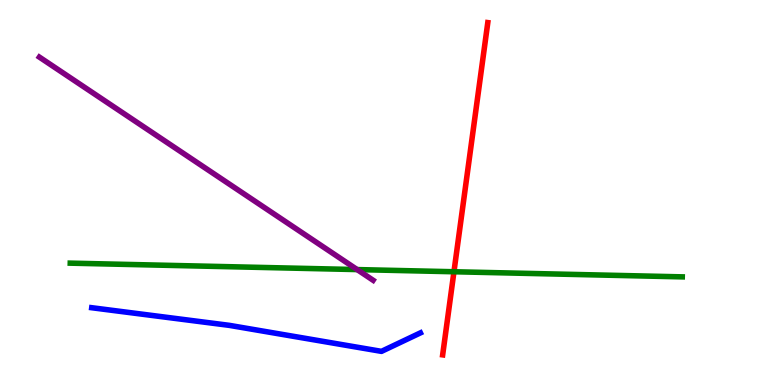[{'lines': ['blue', 'red'], 'intersections': []}, {'lines': ['green', 'red'], 'intersections': [{'x': 5.86, 'y': 2.94}]}, {'lines': ['purple', 'red'], 'intersections': []}, {'lines': ['blue', 'green'], 'intersections': []}, {'lines': ['blue', 'purple'], 'intersections': []}, {'lines': ['green', 'purple'], 'intersections': [{'x': 4.61, 'y': 3.0}]}]